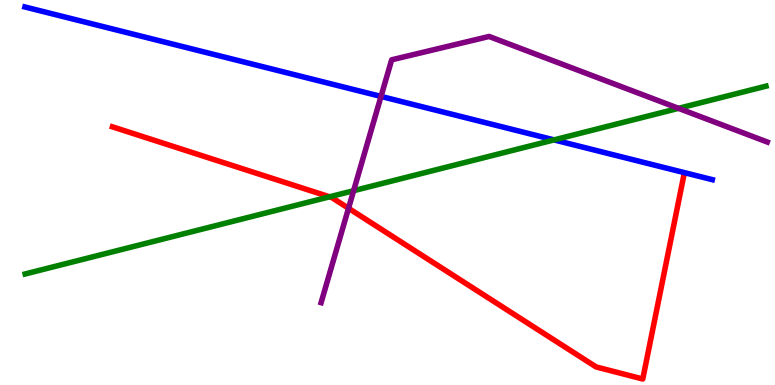[{'lines': ['blue', 'red'], 'intersections': []}, {'lines': ['green', 'red'], 'intersections': [{'x': 4.25, 'y': 4.89}]}, {'lines': ['purple', 'red'], 'intersections': [{'x': 4.5, 'y': 4.59}]}, {'lines': ['blue', 'green'], 'intersections': [{'x': 7.15, 'y': 6.37}]}, {'lines': ['blue', 'purple'], 'intersections': [{'x': 4.92, 'y': 7.5}]}, {'lines': ['green', 'purple'], 'intersections': [{'x': 4.56, 'y': 5.05}, {'x': 8.76, 'y': 7.19}]}]